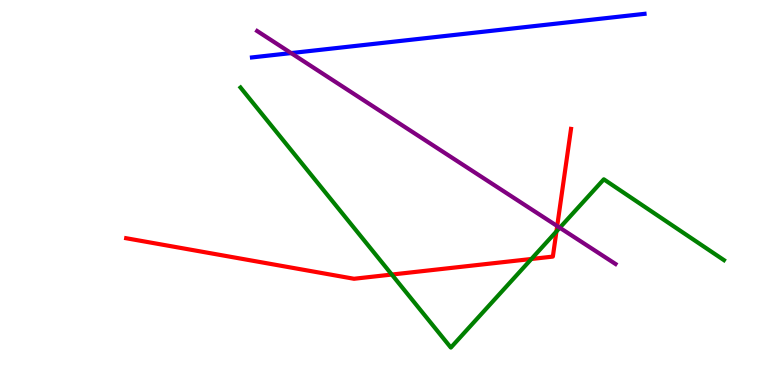[{'lines': ['blue', 'red'], 'intersections': []}, {'lines': ['green', 'red'], 'intersections': [{'x': 5.06, 'y': 2.87}, {'x': 6.86, 'y': 3.27}, {'x': 7.18, 'y': 3.99}]}, {'lines': ['purple', 'red'], 'intersections': [{'x': 7.19, 'y': 4.13}]}, {'lines': ['blue', 'green'], 'intersections': []}, {'lines': ['blue', 'purple'], 'intersections': [{'x': 3.76, 'y': 8.62}]}, {'lines': ['green', 'purple'], 'intersections': [{'x': 7.22, 'y': 4.08}]}]